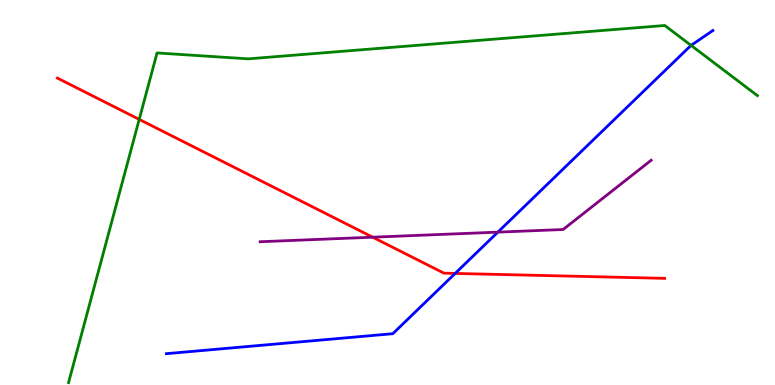[{'lines': ['blue', 'red'], 'intersections': [{'x': 5.87, 'y': 2.9}]}, {'lines': ['green', 'red'], 'intersections': [{'x': 1.8, 'y': 6.9}]}, {'lines': ['purple', 'red'], 'intersections': [{'x': 4.81, 'y': 3.84}]}, {'lines': ['blue', 'green'], 'intersections': [{'x': 8.92, 'y': 8.82}]}, {'lines': ['blue', 'purple'], 'intersections': [{'x': 6.42, 'y': 3.97}]}, {'lines': ['green', 'purple'], 'intersections': []}]